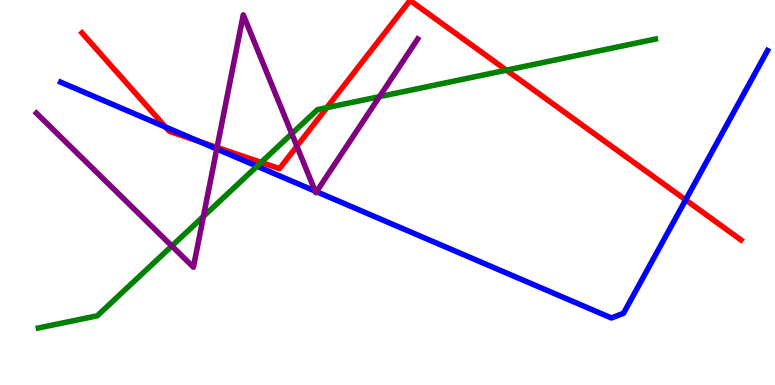[{'lines': ['blue', 'red'], 'intersections': [{'x': 2.14, 'y': 6.7}, {'x': 2.56, 'y': 6.33}, {'x': 8.85, 'y': 4.81}]}, {'lines': ['green', 'red'], 'intersections': [{'x': 3.37, 'y': 5.78}, {'x': 4.22, 'y': 7.2}, {'x': 6.53, 'y': 8.18}]}, {'lines': ['purple', 'red'], 'intersections': [{'x': 2.8, 'y': 6.17}, {'x': 3.83, 'y': 6.2}]}, {'lines': ['blue', 'green'], 'intersections': [{'x': 3.32, 'y': 5.68}]}, {'lines': ['blue', 'purple'], 'intersections': [{'x': 2.8, 'y': 6.13}, {'x': 4.07, 'y': 5.04}, {'x': 4.08, 'y': 5.02}]}, {'lines': ['green', 'purple'], 'intersections': [{'x': 2.22, 'y': 3.61}, {'x': 2.62, 'y': 4.38}, {'x': 3.76, 'y': 6.53}, {'x': 4.9, 'y': 7.49}]}]